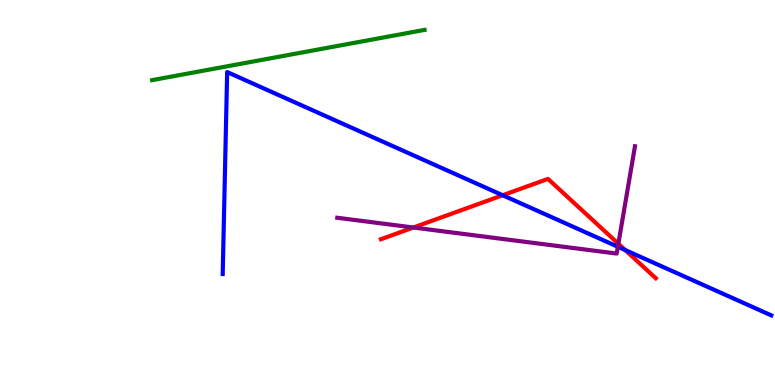[{'lines': ['blue', 'red'], 'intersections': [{'x': 6.49, 'y': 4.93}, {'x': 8.07, 'y': 3.51}]}, {'lines': ['green', 'red'], 'intersections': []}, {'lines': ['purple', 'red'], 'intersections': [{'x': 5.33, 'y': 4.09}, {'x': 7.98, 'y': 3.67}]}, {'lines': ['blue', 'green'], 'intersections': []}, {'lines': ['blue', 'purple'], 'intersections': [{'x': 7.97, 'y': 3.59}]}, {'lines': ['green', 'purple'], 'intersections': []}]